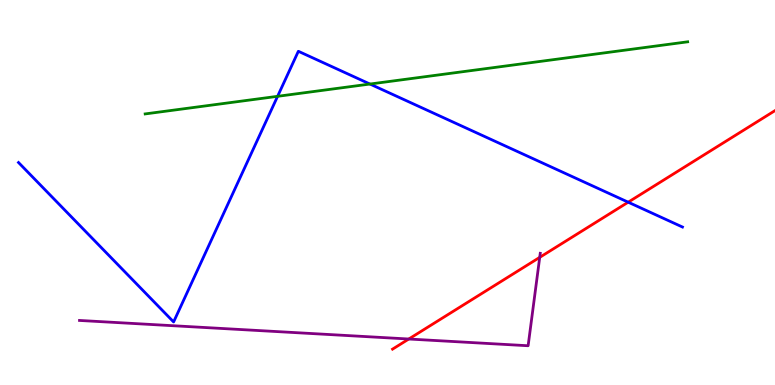[{'lines': ['blue', 'red'], 'intersections': [{'x': 8.11, 'y': 4.75}]}, {'lines': ['green', 'red'], 'intersections': []}, {'lines': ['purple', 'red'], 'intersections': [{'x': 5.27, 'y': 1.19}, {'x': 6.96, 'y': 3.32}]}, {'lines': ['blue', 'green'], 'intersections': [{'x': 3.58, 'y': 7.5}, {'x': 4.77, 'y': 7.82}]}, {'lines': ['blue', 'purple'], 'intersections': []}, {'lines': ['green', 'purple'], 'intersections': []}]